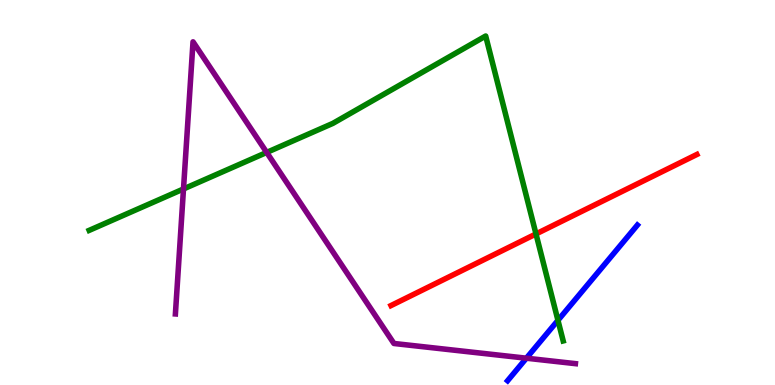[{'lines': ['blue', 'red'], 'intersections': []}, {'lines': ['green', 'red'], 'intersections': [{'x': 6.92, 'y': 3.92}]}, {'lines': ['purple', 'red'], 'intersections': []}, {'lines': ['blue', 'green'], 'intersections': [{'x': 7.2, 'y': 1.68}]}, {'lines': ['blue', 'purple'], 'intersections': [{'x': 6.79, 'y': 0.696}]}, {'lines': ['green', 'purple'], 'intersections': [{'x': 2.37, 'y': 5.09}, {'x': 3.44, 'y': 6.04}]}]